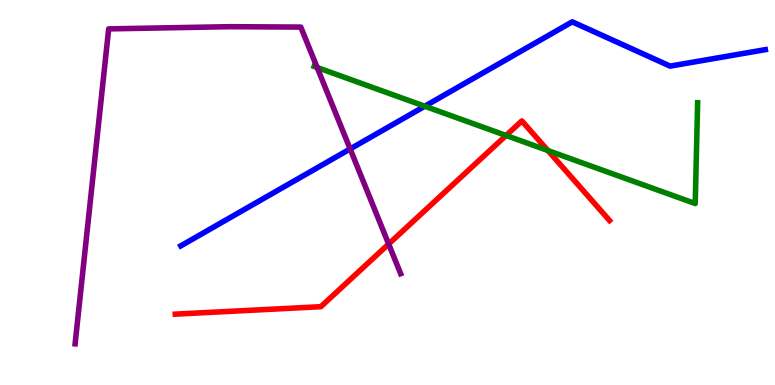[{'lines': ['blue', 'red'], 'intersections': []}, {'lines': ['green', 'red'], 'intersections': [{'x': 6.53, 'y': 6.48}, {'x': 7.07, 'y': 6.09}]}, {'lines': ['purple', 'red'], 'intersections': [{'x': 5.01, 'y': 3.66}]}, {'lines': ['blue', 'green'], 'intersections': [{'x': 5.48, 'y': 7.24}]}, {'lines': ['blue', 'purple'], 'intersections': [{'x': 4.52, 'y': 6.13}]}, {'lines': ['green', 'purple'], 'intersections': [{'x': 4.09, 'y': 8.25}]}]